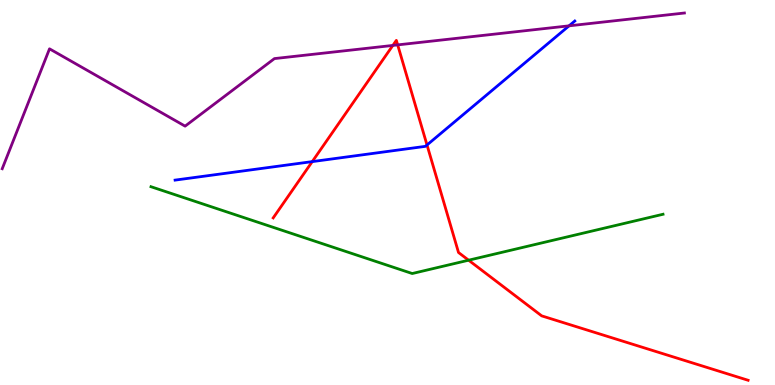[{'lines': ['blue', 'red'], 'intersections': [{'x': 4.03, 'y': 5.8}, {'x': 5.51, 'y': 6.23}]}, {'lines': ['green', 'red'], 'intersections': [{'x': 6.05, 'y': 3.24}]}, {'lines': ['purple', 'red'], 'intersections': [{'x': 5.07, 'y': 8.82}, {'x': 5.13, 'y': 8.83}]}, {'lines': ['blue', 'green'], 'intersections': []}, {'lines': ['blue', 'purple'], 'intersections': [{'x': 7.34, 'y': 9.33}]}, {'lines': ['green', 'purple'], 'intersections': []}]